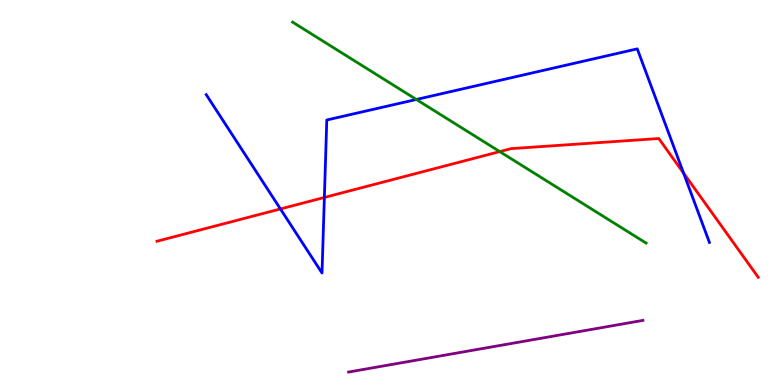[{'lines': ['blue', 'red'], 'intersections': [{'x': 3.62, 'y': 4.57}, {'x': 4.19, 'y': 4.87}, {'x': 8.82, 'y': 5.5}]}, {'lines': ['green', 'red'], 'intersections': [{'x': 6.45, 'y': 6.06}]}, {'lines': ['purple', 'red'], 'intersections': []}, {'lines': ['blue', 'green'], 'intersections': [{'x': 5.37, 'y': 7.42}]}, {'lines': ['blue', 'purple'], 'intersections': []}, {'lines': ['green', 'purple'], 'intersections': []}]